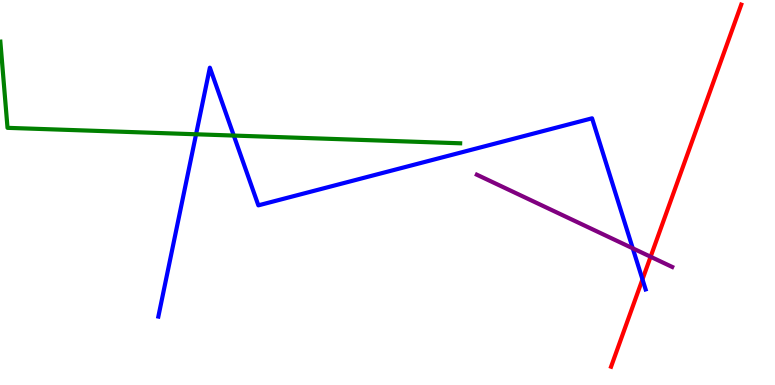[{'lines': ['blue', 'red'], 'intersections': [{'x': 8.29, 'y': 2.74}]}, {'lines': ['green', 'red'], 'intersections': []}, {'lines': ['purple', 'red'], 'intersections': [{'x': 8.39, 'y': 3.33}]}, {'lines': ['blue', 'green'], 'intersections': [{'x': 2.53, 'y': 6.51}, {'x': 3.02, 'y': 6.48}]}, {'lines': ['blue', 'purple'], 'intersections': [{'x': 8.16, 'y': 3.55}]}, {'lines': ['green', 'purple'], 'intersections': []}]